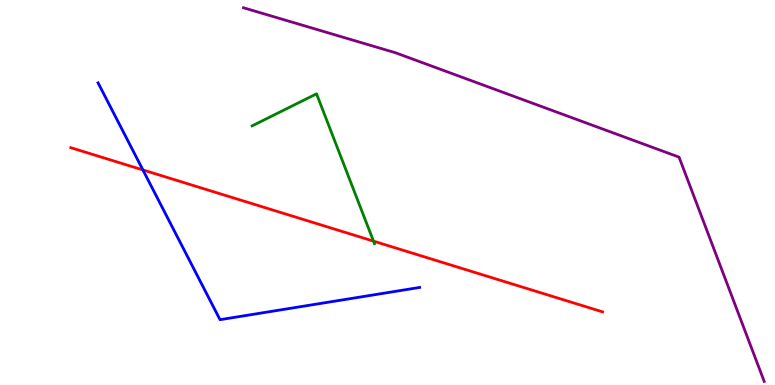[{'lines': ['blue', 'red'], 'intersections': [{'x': 1.84, 'y': 5.59}]}, {'lines': ['green', 'red'], 'intersections': [{'x': 4.82, 'y': 3.74}]}, {'lines': ['purple', 'red'], 'intersections': []}, {'lines': ['blue', 'green'], 'intersections': []}, {'lines': ['blue', 'purple'], 'intersections': []}, {'lines': ['green', 'purple'], 'intersections': []}]